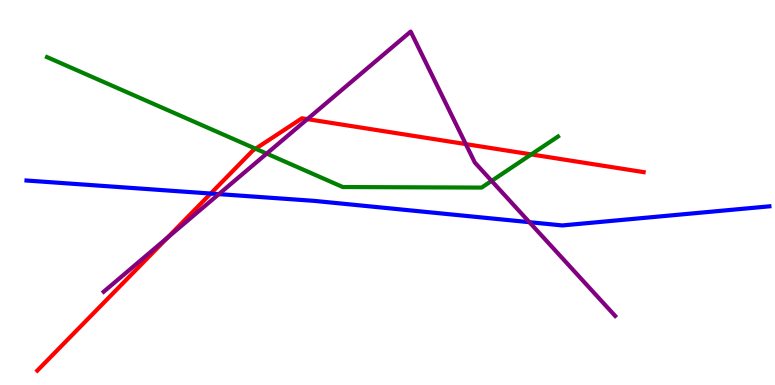[{'lines': ['blue', 'red'], 'intersections': [{'x': 2.72, 'y': 4.97}]}, {'lines': ['green', 'red'], 'intersections': [{'x': 3.3, 'y': 6.14}, {'x': 6.85, 'y': 5.99}]}, {'lines': ['purple', 'red'], 'intersections': [{'x': 2.16, 'y': 3.83}, {'x': 3.97, 'y': 6.91}, {'x': 6.01, 'y': 6.26}]}, {'lines': ['blue', 'green'], 'intersections': []}, {'lines': ['blue', 'purple'], 'intersections': [{'x': 2.82, 'y': 4.96}, {'x': 6.83, 'y': 4.23}]}, {'lines': ['green', 'purple'], 'intersections': [{'x': 3.44, 'y': 6.01}, {'x': 6.34, 'y': 5.3}]}]